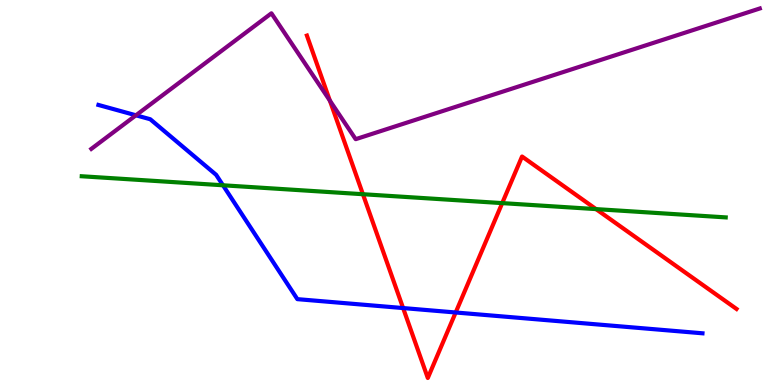[{'lines': ['blue', 'red'], 'intersections': [{'x': 5.2, 'y': 2.0}, {'x': 5.88, 'y': 1.88}]}, {'lines': ['green', 'red'], 'intersections': [{'x': 4.68, 'y': 4.96}, {'x': 6.48, 'y': 4.72}, {'x': 7.69, 'y': 4.57}]}, {'lines': ['purple', 'red'], 'intersections': [{'x': 4.26, 'y': 7.39}]}, {'lines': ['blue', 'green'], 'intersections': [{'x': 2.88, 'y': 5.19}]}, {'lines': ['blue', 'purple'], 'intersections': [{'x': 1.75, 'y': 7.01}]}, {'lines': ['green', 'purple'], 'intersections': []}]